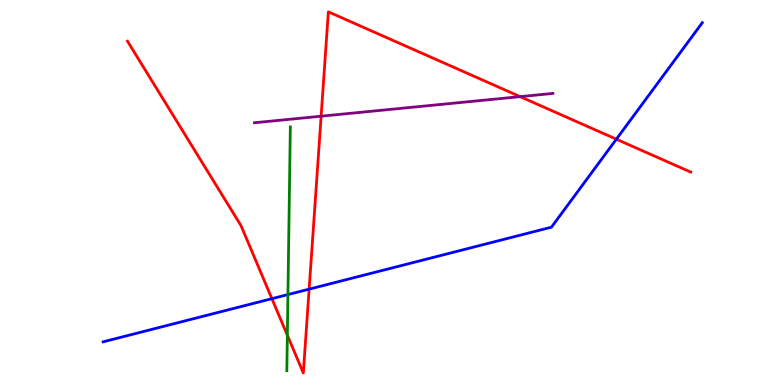[{'lines': ['blue', 'red'], 'intersections': [{'x': 3.51, 'y': 2.24}, {'x': 3.99, 'y': 2.49}, {'x': 7.95, 'y': 6.38}]}, {'lines': ['green', 'red'], 'intersections': [{'x': 3.71, 'y': 1.29}]}, {'lines': ['purple', 'red'], 'intersections': [{'x': 4.14, 'y': 6.98}, {'x': 6.71, 'y': 7.49}]}, {'lines': ['blue', 'green'], 'intersections': [{'x': 3.72, 'y': 2.35}]}, {'lines': ['blue', 'purple'], 'intersections': []}, {'lines': ['green', 'purple'], 'intersections': []}]